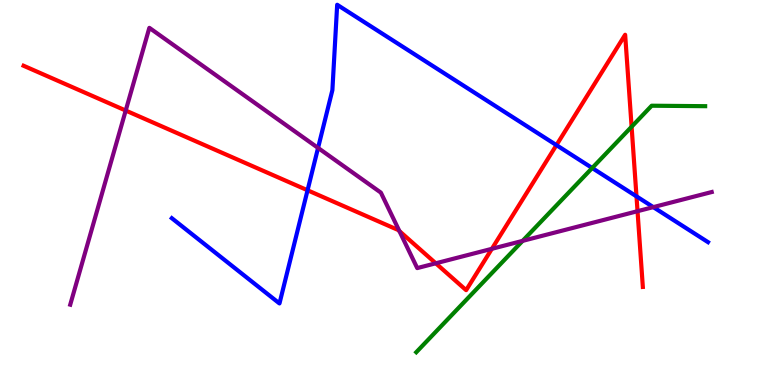[{'lines': ['blue', 'red'], 'intersections': [{'x': 3.97, 'y': 5.06}, {'x': 7.18, 'y': 6.23}, {'x': 8.21, 'y': 4.9}]}, {'lines': ['green', 'red'], 'intersections': [{'x': 8.15, 'y': 6.71}]}, {'lines': ['purple', 'red'], 'intersections': [{'x': 1.62, 'y': 7.13}, {'x': 5.15, 'y': 4.0}, {'x': 5.62, 'y': 3.16}, {'x': 6.35, 'y': 3.54}, {'x': 8.23, 'y': 4.51}]}, {'lines': ['blue', 'green'], 'intersections': [{'x': 7.64, 'y': 5.64}]}, {'lines': ['blue', 'purple'], 'intersections': [{'x': 4.1, 'y': 6.16}, {'x': 8.43, 'y': 4.62}]}, {'lines': ['green', 'purple'], 'intersections': [{'x': 6.74, 'y': 3.74}]}]